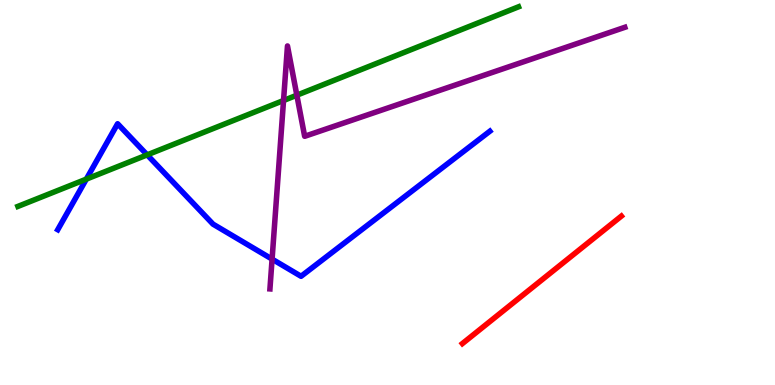[{'lines': ['blue', 'red'], 'intersections': []}, {'lines': ['green', 'red'], 'intersections': []}, {'lines': ['purple', 'red'], 'intersections': []}, {'lines': ['blue', 'green'], 'intersections': [{'x': 1.11, 'y': 5.35}, {'x': 1.9, 'y': 5.98}]}, {'lines': ['blue', 'purple'], 'intersections': [{'x': 3.51, 'y': 3.27}]}, {'lines': ['green', 'purple'], 'intersections': [{'x': 3.66, 'y': 7.39}, {'x': 3.83, 'y': 7.53}]}]